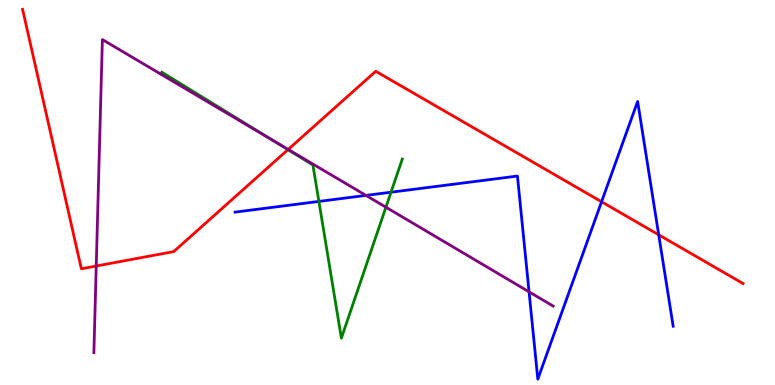[{'lines': ['blue', 'red'], 'intersections': [{'x': 7.76, 'y': 4.76}, {'x': 8.5, 'y': 3.9}]}, {'lines': ['green', 'red'], 'intersections': [{'x': 3.72, 'y': 6.11}]}, {'lines': ['purple', 'red'], 'intersections': [{'x': 1.24, 'y': 3.09}, {'x': 3.72, 'y': 6.12}]}, {'lines': ['blue', 'green'], 'intersections': [{'x': 4.11, 'y': 4.77}, {'x': 5.05, 'y': 5.01}]}, {'lines': ['blue', 'purple'], 'intersections': [{'x': 4.72, 'y': 4.92}, {'x': 6.83, 'y': 2.42}]}, {'lines': ['green', 'purple'], 'intersections': [{'x': 3.51, 'y': 6.37}, {'x': 4.98, 'y': 4.62}]}]